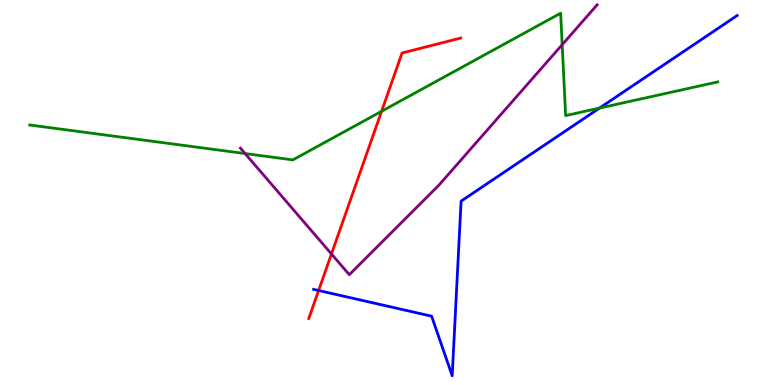[{'lines': ['blue', 'red'], 'intersections': [{'x': 4.11, 'y': 2.45}]}, {'lines': ['green', 'red'], 'intersections': [{'x': 4.92, 'y': 7.11}]}, {'lines': ['purple', 'red'], 'intersections': [{'x': 4.28, 'y': 3.4}]}, {'lines': ['blue', 'green'], 'intersections': [{'x': 7.74, 'y': 7.19}]}, {'lines': ['blue', 'purple'], 'intersections': []}, {'lines': ['green', 'purple'], 'intersections': [{'x': 3.16, 'y': 6.01}, {'x': 7.25, 'y': 8.84}]}]